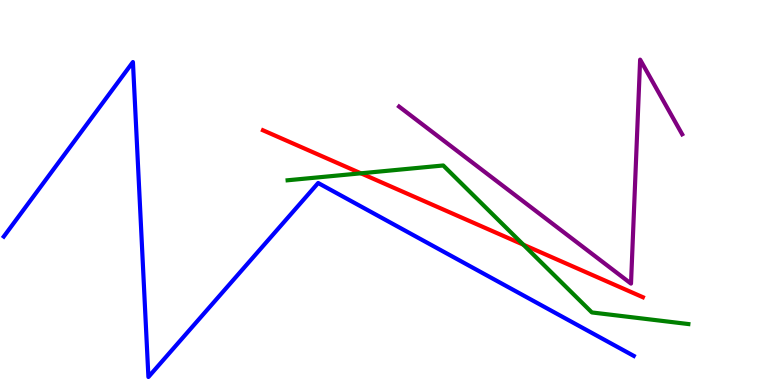[{'lines': ['blue', 'red'], 'intersections': []}, {'lines': ['green', 'red'], 'intersections': [{'x': 4.66, 'y': 5.5}, {'x': 6.75, 'y': 3.64}]}, {'lines': ['purple', 'red'], 'intersections': []}, {'lines': ['blue', 'green'], 'intersections': []}, {'lines': ['blue', 'purple'], 'intersections': []}, {'lines': ['green', 'purple'], 'intersections': []}]